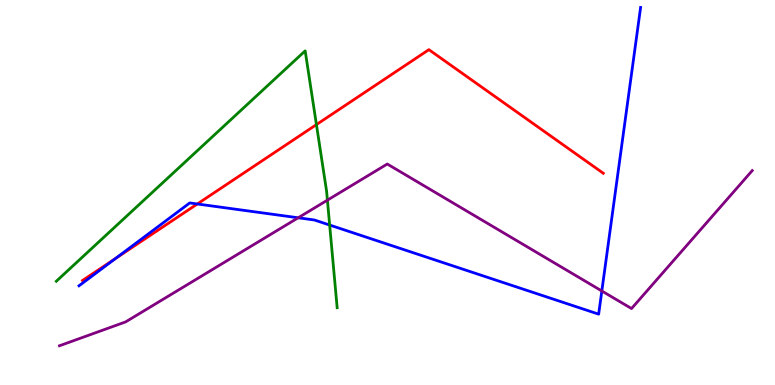[{'lines': ['blue', 'red'], 'intersections': [{'x': 1.49, 'y': 3.28}, {'x': 2.55, 'y': 4.7}]}, {'lines': ['green', 'red'], 'intersections': [{'x': 4.08, 'y': 6.76}]}, {'lines': ['purple', 'red'], 'intersections': []}, {'lines': ['blue', 'green'], 'intersections': [{'x': 4.25, 'y': 4.15}]}, {'lines': ['blue', 'purple'], 'intersections': [{'x': 3.85, 'y': 4.34}, {'x': 7.77, 'y': 2.44}]}, {'lines': ['green', 'purple'], 'intersections': [{'x': 4.22, 'y': 4.8}]}]